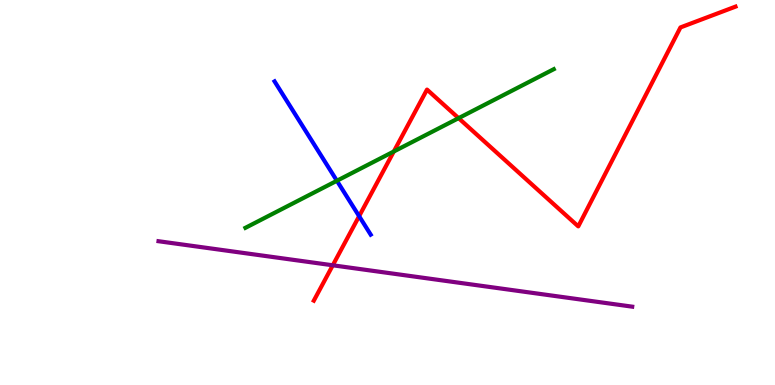[{'lines': ['blue', 'red'], 'intersections': [{'x': 4.63, 'y': 4.38}]}, {'lines': ['green', 'red'], 'intersections': [{'x': 5.08, 'y': 6.07}, {'x': 5.92, 'y': 6.93}]}, {'lines': ['purple', 'red'], 'intersections': [{'x': 4.29, 'y': 3.11}]}, {'lines': ['blue', 'green'], 'intersections': [{'x': 4.35, 'y': 5.3}]}, {'lines': ['blue', 'purple'], 'intersections': []}, {'lines': ['green', 'purple'], 'intersections': []}]